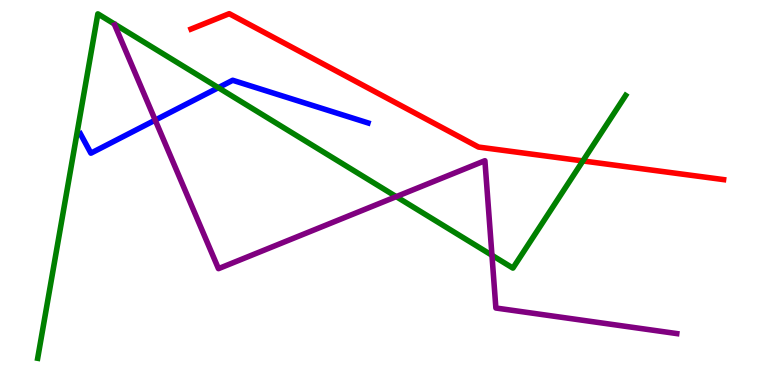[{'lines': ['blue', 'red'], 'intersections': []}, {'lines': ['green', 'red'], 'intersections': [{'x': 7.52, 'y': 5.82}]}, {'lines': ['purple', 'red'], 'intersections': []}, {'lines': ['blue', 'green'], 'intersections': [{'x': 2.82, 'y': 7.72}]}, {'lines': ['blue', 'purple'], 'intersections': [{'x': 2.0, 'y': 6.88}]}, {'lines': ['green', 'purple'], 'intersections': [{'x': 5.11, 'y': 4.89}, {'x': 6.35, 'y': 3.37}]}]